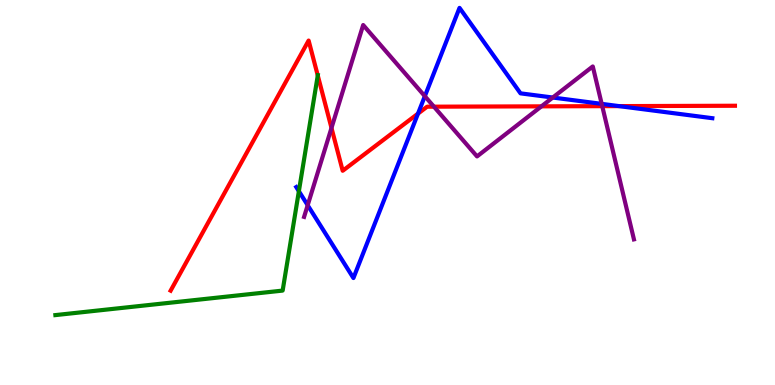[{'lines': ['blue', 'red'], 'intersections': [{'x': 5.39, 'y': 7.05}, {'x': 7.99, 'y': 7.24}]}, {'lines': ['green', 'red'], 'intersections': [{'x': 4.1, 'y': 8.04}]}, {'lines': ['purple', 'red'], 'intersections': [{'x': 4.28, 'y': 6.68}, {'x': 5.6, 'y': 7.23}, {'x': 6.99, 'y': 7.24}, {'x': 7.77, 'y': 7.24}]}, {'lines': ['blue', 'green'], 'intersections': [{'x': 3.86, 'y': 5.03}]}, {'lines': ['blue', 'purple'], 'intersections': [{'x': 3.97, 'y': 4.67}, {'x': 5.48, 'y': 7.5}, {'x': 7.13, 'y': 7.47}, {'x': 7.76, 'y': 7.3}]}, {'lines': ['green', 'purple'], 'intersections': []}]